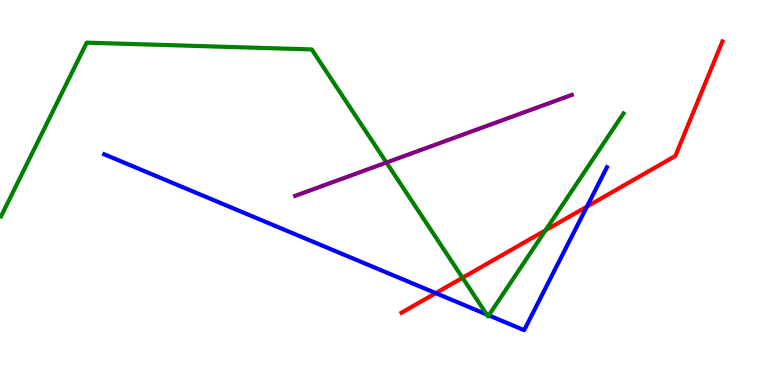[{'lines': ['blue', 'red'], 'intersections': [{'x': 5.62, 'y': 2.39}, {'x': 7.57, 'y': 4.63}]}, {'lines': ['green', 'red'], 'intersections': [{'x': 5.97, 'y': 2.78}, {'x': 7.04, 'y': 4.02}]}, {'lines': ['purple', 'red'], 'intersections': []}, {'lines': ['blue', 'green'], 'intersections': [{'x': 6.28, 'y': 1.83}, {'x': 6.31, 'y': 1.81}]}, {'lines': ['blue', 'purple'], 'intersections': []}, {'lines': ['green', 'purple'], 'intersections': [{'x': 4.99, 'y': 5.78}]}]